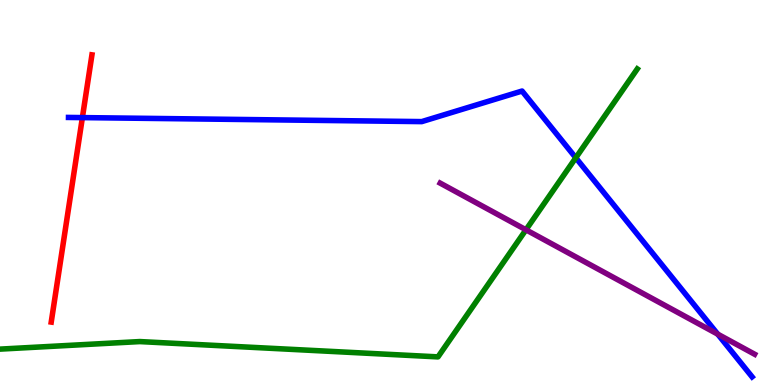[{'lines': ['blue', 'red'], 'intersections': [{'x': 1.06, 'y': 6.95}]}, {'lines': ['green', 'red'], 'intersections': []}, {'lines': ['purple', 'red'], 'intersections': []}, {'lines': ['blue', 'green'], 'intersections': [{'x': 7.43, 'y': 5.9}]}, {'lines': ['blue', 'purple'], 'intersections': [{'x': 9.26, 'y': 1.32}]}, {'lines': ['green', 'purple'], 'intersections': [{'x': 6.79, 'y': 4.03}]}]